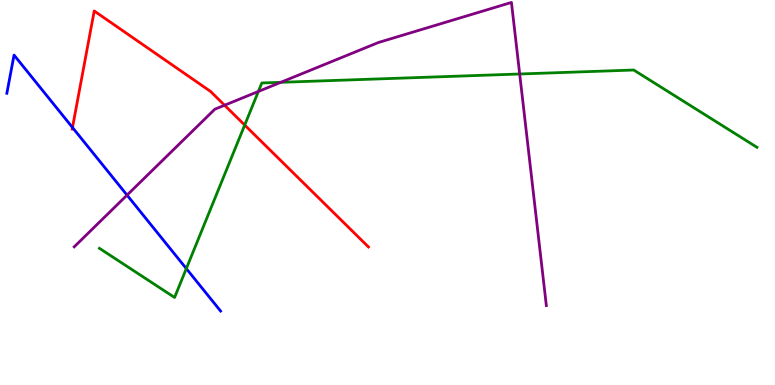[{'lines': ['blue', 'red'], 'intersections': [{'x': 0.935, 'y': 6.69}]}, {'lines': ['green', 'red'], 'intersections': [{'x': 3.16, 'y': 6.75}]}, {'lines': ['purple', 'red'], 'intersections': [{'x': 2.9, 'y': 7.27}]}, {'lines': ['blue', 'green'], 'intersections': [{'x': 2.4, 'y': 3.02}]}, {'lines': ['blue', 'purple'], 'intersections': [{'x': 1.64, 'y': 4.93}]}, {'lines': ['green', 'purple'], 'intersections': [{'x': 3.33, 'y': 7.62}, {'x': 3.62, 'y': 7.86}, {'x': 6.71, 'y': 8.08}]}]